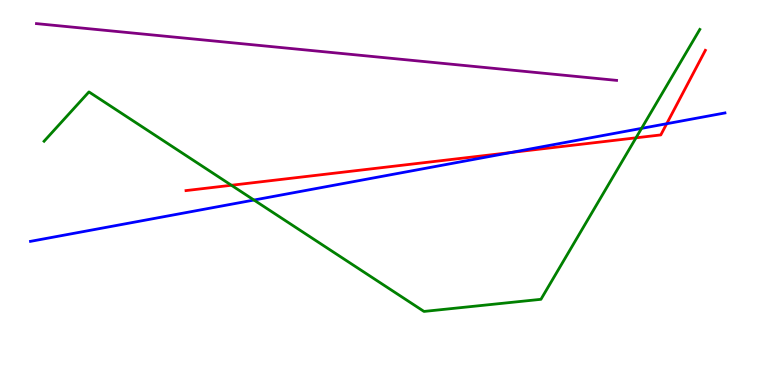[{'lines': ['blue', 'red'], 'intersections': [{'x': 6.6, 'y': 6.04}, {'x': 8.6, 'y': 6.79}]}, {'lines': ['green', 'red'], 'intersections': [{'x': 2.99, 'y': 5.19}, {'x': 8.21, 'y': 6.42}]}, {'lines': ['purple', 'red'], 'intersections': []}, {'lines': ['blue', 'green'], 'intersections': [{'x': 3.28, 'y': 4.8}, {'x': 8.28, 'y': 6.67}]}, {'lines': ['blue', 'purple'], 'intersections': []}, {'lines': ['green', 'purple'], 'intersections': []}]